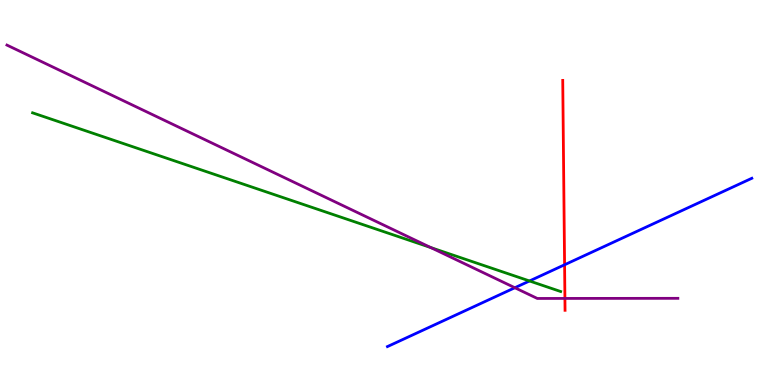[{'lines': ['blue', 'red'], 'intersections': [{'x': 7.28, 'y': 3.12}]}, {'lines': ['green', 'red'], 'intersections': []}, {'lines': ['purple', 'red'], 'intersections': [{'x': 7.29, 'y': 2.25}]}, {'lines': ['blue', 'green'], 'intersections': [{'x': 6.83, 'y': 2.7}]}, {'lines': ['blue', 'purple'], 'intersections': [{'x': 6.64, 'y': 2.53}]}, {'lines': ['green', 'purple'], 'intersections': [{'x': 5.56, 'y': 3.57}]}]